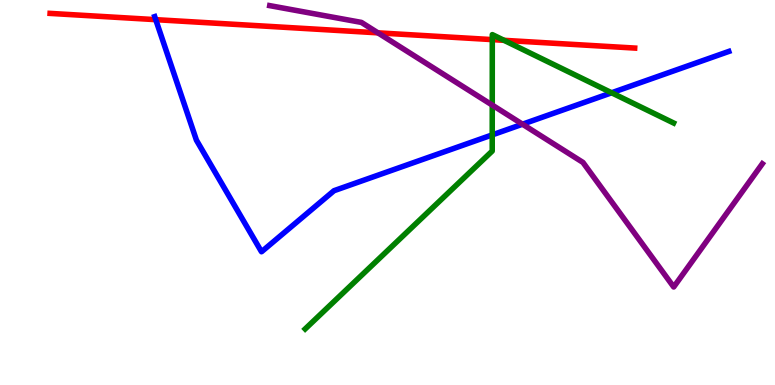[{'lines': ['blue', 'red'], 'intersections': [{'x': 2.01, 'y': 9.49}]}, {'lines': ['green', 'red'], 'intersections': [{'x': 6.35, 'y': 8.97}, {'x': 6.5, 'y': 8.95}]}, {'lines': ['purple', 'red'], 'intersections': [{'x': 4.88, 'y': 9.15}]}, {'lines': ['blue', 'green'], 'intersections': [{'x': 6.35, 'y': 6.5}, {'x': 7.89, 'y': 7.59}]}, {'lines': ['blue', 'purple'], 'intersections': [{'x': 6.74, 'y': 6.77}]}, {'lines': ['green', 'purple'], 'intersections': [{'x': 6.35, 'y': 7.27}]}]